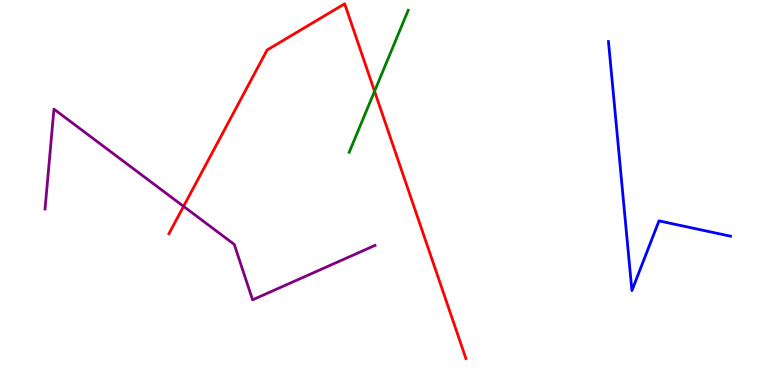[{'lines': ['blue', 'red'], 'intersections': []}, {'lines': ['green', 'red'], 'intersections': [{'x': 4.83, 'y': 7.63}]}, {'lines': ['purple', 'red'], 'intersections': [{'x': 2.37, 'y': 4.64}]}, {'lines': ['blue', 'green'], 'intersections': []}, {'lines': ['blue', 'purple'], 'intersections': []}, {'lines': ['green', 'purple'], 'intersections': []}]